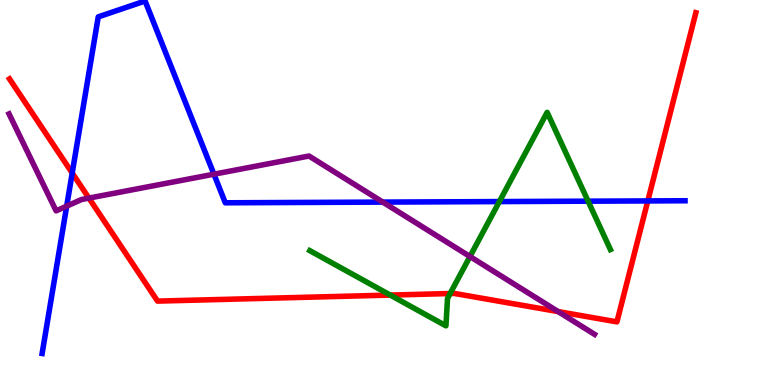[{'lines': ['blue', 'red'], 'intersections': [{'x': 0.932, 'y': 5.51}, {'x': 8.36, 'y': 4.78}]}, {'lines': ['green', 'red'], 'intersections': [{'x': 5.04, 'y': 2.34}, {'x': 5.81, 'y': 2.38}]}, {'lines': ['purple', 'red'], 'intersections': [{'x': 1.15, 'y': 4.85}, {'x': 7.2, 'y': 1.91}]}, {'lines': ['blue', 'green'], 'intersections': [{'x': 6.44, 'y': 4.76}, {'x': 7.59, 'y': 4.77}]}, {'lines': ['blue', 'purple'], 'intersections': [{'x': 0.861, 'y': 4.65}, {'x': 2.76, 'y': 5.48}, {'x': 4.94, 'y': 4.75}]}, {'lines': ['green', 'purple'], 'intersections': [{'x': 6.06, 'y': 3.34}]}]